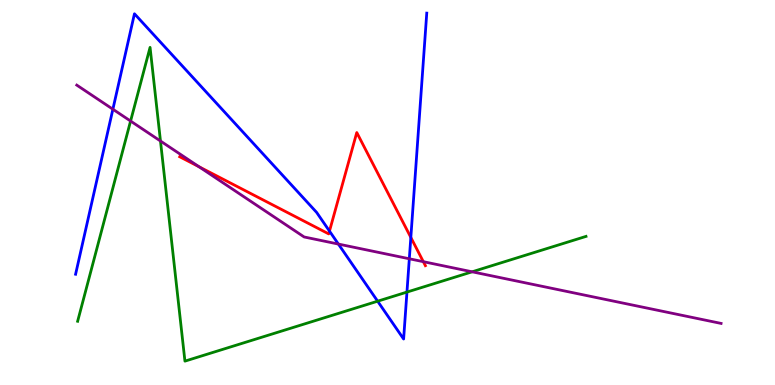[{'lines': ['blue', 'red'], 'intersections': [{'x': 4.25, 'y': 4.0}, {'x': 5.3, 'y': 3.83}]}, {'lines': ['green', 'red'], 'intersections': []}, {'lines': ['purple', 'red'], 'intersections': [{'x': 2.57, 'y': 5.67}, {'x': 5.46, 'y': 3.2}]}, {'lines': ['blue', 'green'], 'intersections': [{'x': 4.87, 'y': 2.18}, {'x': 5.25, 'y': 2.41}]}, {'lines': ['blue', 'purple'], 'intersections': [{'x': 1.46, 'y': 7.16}, {'x': 4.37, 'y': 3.66}, {'x': 5.28, 'y': 3.28}]}, {'lines': ['green', 'purple'], 'intersections': [{'x': 1.68, 'y': 6.86}, {'x': 2.07, 'y': 6.34}, {'x': 6.09, 'y': 2.94}]}]